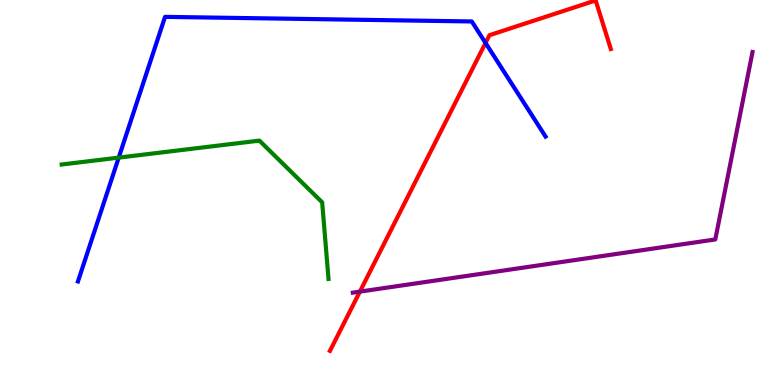[{'lines': ['blue', 'red'], 'intersections': [{'x': 6.26, 'y': 8.89}]}, {'lines': ['green', 'red'], 'intersections': []}, {'lines': ['purple', 'red'], 'intersections': [{'x': 4.64, 'y': 2.43}]}, {'lines': ['blue', 'green'], 'intersections': [{'x': 1.53, 'y': 5.91}]}, {'lines': ['blue', 'purple'], 'intersections': []}, {'lines': ['green', 'purple'], 'intersections': []}]